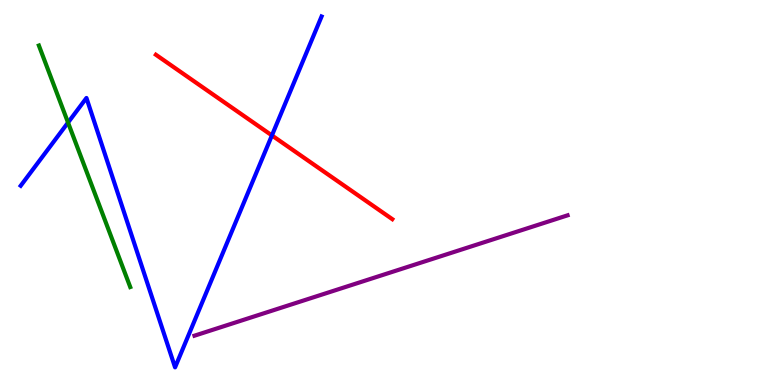[{'lines': ['blue', 'red'], 'intersections': [{'x': 3.51, 'y': 6.48}]}, {'lines': ['green', 'red'], 'intersections': []}, {'lines': ['purple', 'red'], 'intersections': []}, {'lines': ['blue', 'green'], 'intersections': [{'x': 0.878, 'y': 6.82}]}, {'lines': ['blue', 'purple'], 'intersections': []}, {'lines': ['green', 'purple'], 'intersections': []}]